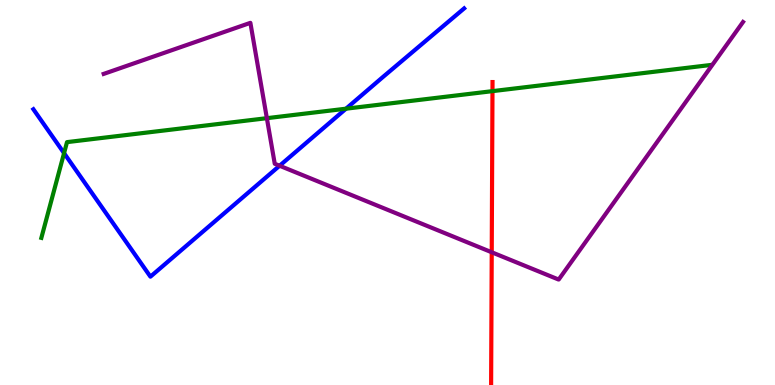[{'lines': ['blue', 'red'], 'intersections': []}, {'lines': ['green', 'red'], 'intersections': [{'x': 6.35, 'y': 7.63}]}, {'lines': ['purple', 'red'], 'intersections': [{'x': 6.34, 'y': 3.45}]}, {'lines': ['blue', 'green'], 'intersections': [{'x': 0.827, 'y': 6.02}, {'x': 4.46, 'y': 7.18}]}, {'lines': ['blue', 'purple'], 'intersections': [{'x': 3.61, 'y': 5.7}]}, {'lines': ['green', 'purple'], 'intersections': [{'x': 3.44, 'y': 6.93}]}]